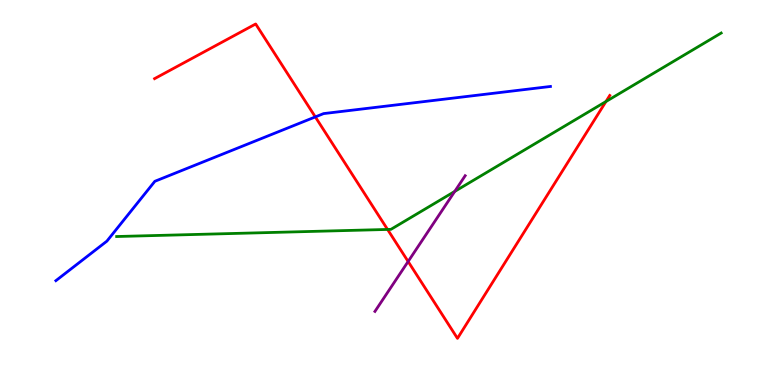[{'lines': ['blue', 'red'], 'intersections': [{'x': 4.07, 'y': 6.96}]}, {'lines': ['green', 'red'], 'intersections': [{'x': 5.0, 'y': 4.04}, {'x': 7.82, 'y': 7.36}]}, {'lines': ['purple', 'red'], 'intersections': [{'x': 5.27, 'y': 3.21}]}, {'lines': ['blue', 'green'], 'intersections': []}, {'lines': ['blue', 'purple'], 'intersections': []}, {'lines': ['green', 'purple'], 'intersections': [{'x': 5.87, 'y': 5.03}]}]